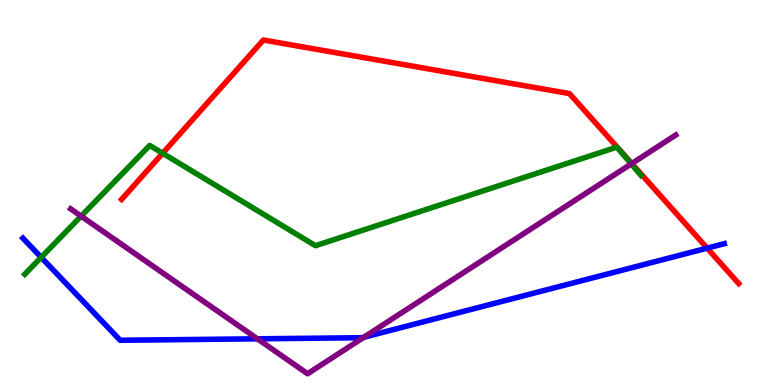[{'lines': ['blue', 'red'], 'intersections': [{'x': 9.12, 'y': 3.55}]}, {'lines': ['green', 'red'], 'intersections': [{'x': 2.1, 'y': 6.02}]}, {'lines': ['purple', 'red'], 'intersections': [{'x': 8.15, 'y': 5.75}]}, {'lines': ['blue', 'green'], 'intersections': [{'x': 0.531, 'y': 3.32}]}, {'lines': ['blue', 'purple'], 'intersections': [{'x': 3.32, 'y': 1.2}, {'x': 4.69, 'y': 1.24}]}, {'lines': ['green', 'purple'], 'intersections': [{'x': 1.05, 'y': 4.39}, {'x': 8.14, 'y': 5.74}]}]